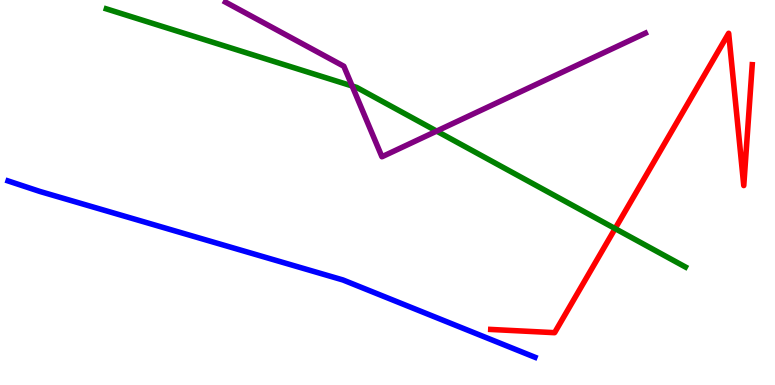[{'lines': ['blue', 'red'], 'intersections': []}, {'lines': ['green', 'red'], 'intersections': [{'x': 7.94, 'y': 4.06}]}, {'lines': ['purple', 'red'], 'intersections': []}, {'lines': ['blue', 'green'], 'intersections': []}, {'lines': ['blue', 'purple'], 'intersections': []}, {'lines': ['green', 'purple'], 'intersections': [{'x': 4.54, 'y': 7.77}, {'x': 5.63, 'y': 6.59}]}]